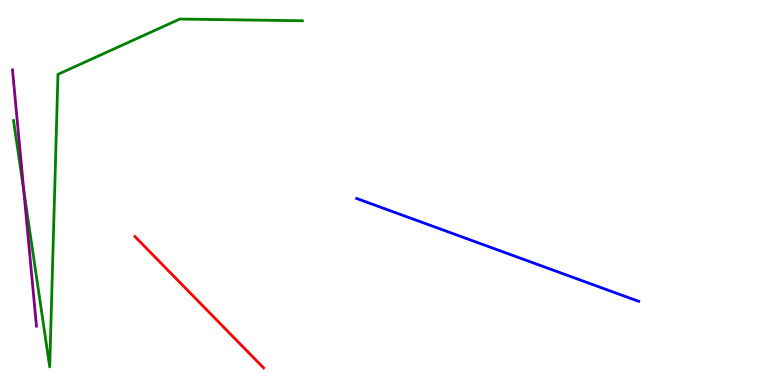[{'lines': ['blue', 'red'], 'intersections': []}, {'lines': ['green', 'red'], 'intersections': []}, {'lines': ['purple', 'red'], 'intersections': []}, {'lines': ['blue', 'green'], 'intersections': []}, {'lines': ['blue', 'purple'], 'intersections': []}, {'lines': ['green', 'purple'], 'intersections': [{'x': 0.306, 'y': 5.06}]}]